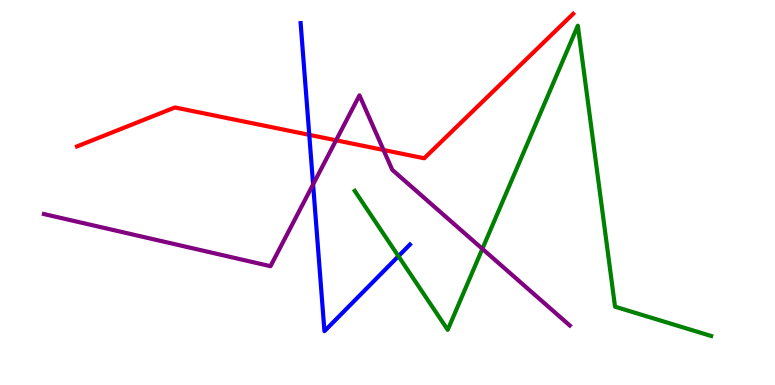[{'lines': ['blue', 'red'], 'intersections': [{'x': 3.99, 'y': 6.5}]}, {'lines': ['green', 'red'], 'intersections': []}, {'lines': ['purple', 'red'], 'intersections': [{'x': 4.34, 'y': 6.36}, {'x': 4.95, 'y': 6.1}]}, {'lines': ['blue', 'green'], 'intersections': [{'x': 5.14, 'y': 3.35}]}, {'lines': ['blue', 'purple'], 'intersections': [{'x': 4.04, 'y': 5.21}]}, {'lines': ['green', 'purple'], 'intersections': [{'x': 6.22, 'y': 3.54}]}]